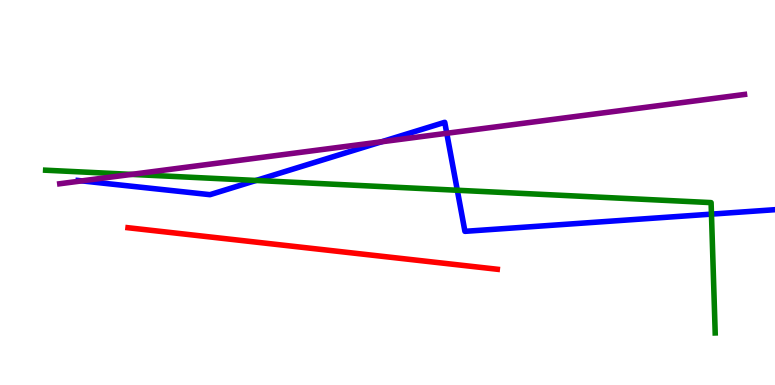[{'lines': ['blue', 'red'], 'intersections': []}, {'lines': ['green', 'red'], 'intersections': []}, {'lines': ['purple', 'red'], 'intersections': []}, {'lines': ['blue', 'green'], 'intersections': [{'x': 3.3, 'y': 5.31}, {'x': 5.9, 'y': 5.06}, {'x': 9.18, 'y': 4.44}]}, {'lines': ['blue', 'purple'], 'intersections': [{'x': 1.06, 'y': 5.3}, {'x': 4.92, 'y': 6.32}, {'x': 5.76, 'y': 6.54}]}, {'lines': ['green', 'purple'], 'intersections': [{'x': 1.7, 'y': 5.47}]}]